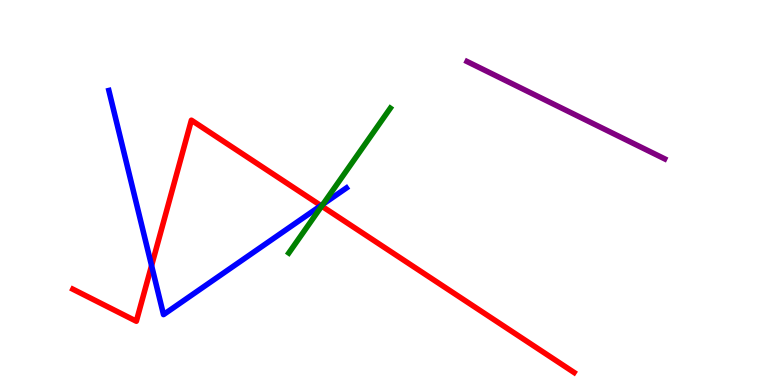[{'lines': ['blue', 'red'], 'intersections': [{'x': 1.96, 'y': 3.1}, {'x': 4.14, 'y': 4.66}]}, {'lines': ['green', 'red'], 'intersections': [{'x': 4.15, 'y': 4.65}]}, {'lines': ['purple', 'red'], 'intersections': []}, {'lines': ['blue', 'green'], 'intersections': [{'x': 4.17, 'y': 4.7}]}, {'lines': ['blue', 'purple'], 'intersections': []}, {'lines': ['green', 'purple'], 'intersections': []}]